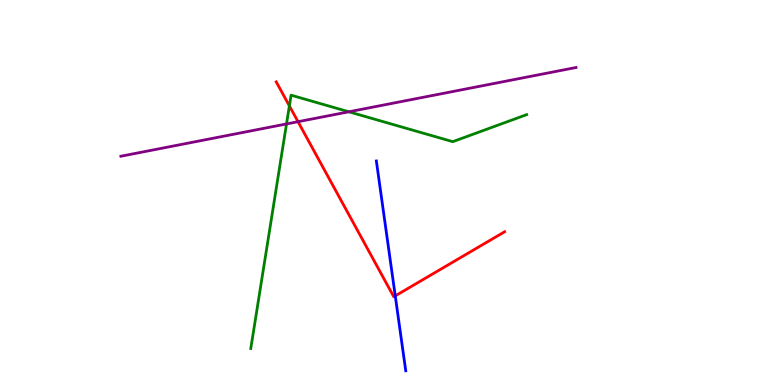[{'lines': ['blue', 'red'], 'intersections': [{'x': 5.1, 'y': 2.31}]}, {'lines': ['green', 'red'], 'intersections': [{'x': 3.73, 'y': 7.25}]}, {'lines': ['purple', 'red'], 'intersections': [{'x': 3.85, 'y': 6.84}]}, {'lines': ['blue', 'green'], 'intersections': []}, {'lines': ['blue', 'purple'], 'intersections': []}, {'lines': ['green', 'purple'], 'intersections': [{'x': 3.7, 'y': 6.78}, {'x': 4.5, 'y': 7.1}]}]